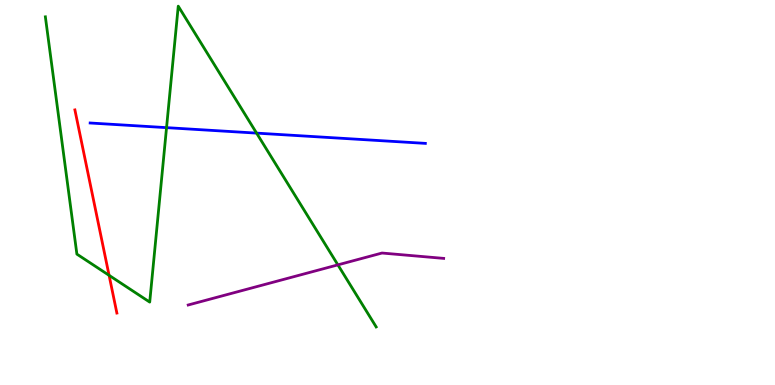[{'lines': ['blue', 'red'], 'intersections': []}, {'lines': ['green', 'red'], 'intersections': [{'x': 1.41, 'y': 2.85}]}, {'lines': ['purple', 'red'], 'intersections': []}, {'lines': ['blue', 'green'], 'intersections': [{'x': 2.15, 'y': 6.68}, {'x': 3.31, 'y': 6.54}]}, {'lines': ['blue', 'purple'], 'intersections': []}, {'lines': ['green', 'purple'], 'intersections': [{'x': 4.36, 'y': 3.12}]}]